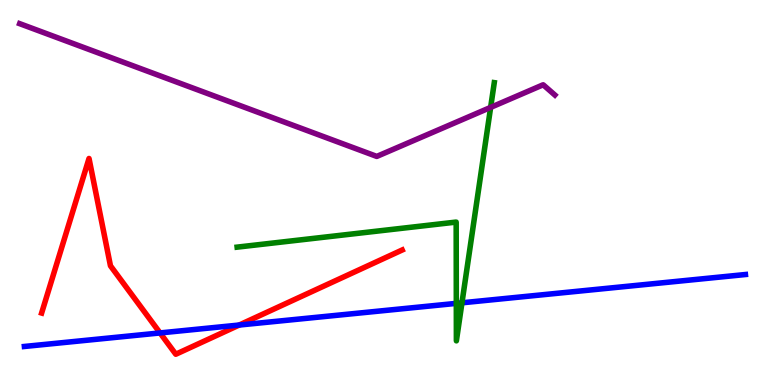[{'lines': ['blue', 'red'], 'intersections': [{'x': 2.07, 'y': 1.35}, {'x': 3.09, 'y': 1.56}]}, {'lines': ['green', 'red'], 'intersections': []}, {'lines': ['purple', 'red'], 'intersections': []}, {'lines': ['blue', 'green'], 'intersections': [{'x': 5.89, 'y': 2.12}, {'x': 5.96, 'y': 2.13}]}, {'lines': ['blue', 'purple'], 'intersections': []}, {'lines': ['green', 'purple'], 'intersections': [{'x': 6.33, 'y': 7.21}]}]